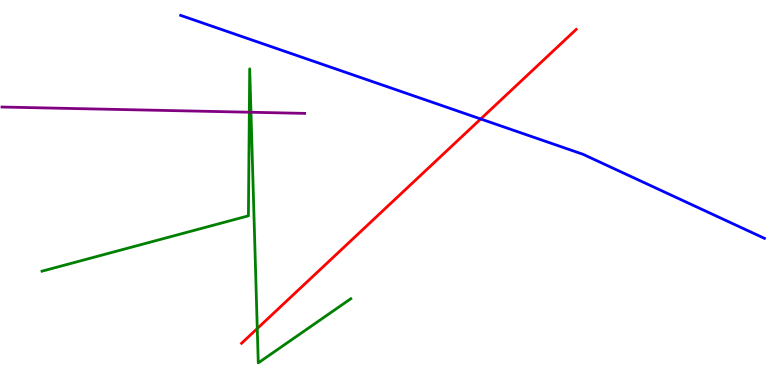[{'lines': ['blue', 'red'], 'intersections': [{'x': 6.2, 'y': 6.91}]}, {'lines': ['green', 'red'], 'intersections': [{'x': 3.32, 'y': 1.47}]}, {'lines': ['purple', 'red'], 'intersections': []}, {'lines': ['blue', 'green'], 'intersections': []}, {'lines': ['blue', 'purple'], 'intersections': []}, {'lines': ['green', 'purple'], 'intersections': [{'x': 3.22, 'y': 7.09}, {'x': 3.24, 'y': 7.08}]}]